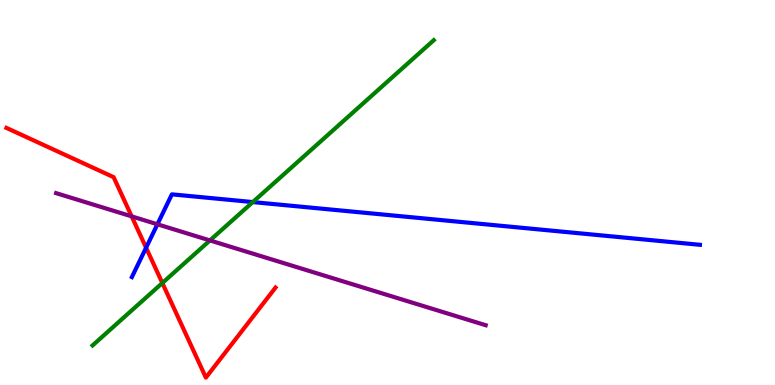[{'lines': ['blue', 'red'], 'intersections': [{'x': 1.89, 'y': 3.57}]}, {'lines': ['green', 'red'], 'intersections': [{'x': 2.09, 'y': 2.65}]}, {'lines': ['purple', 'red'], 'intersections': [{'x': 1.7, 'y': 4.38}]}, {'lines': ['blue', 'green'], 'intersections': [{'x': 3.26, 'y': 4.75}]}, {'lines': ['blue', 'purple'], 'intersections': [{'x': 2.03, 'y': 4.17}]}, {'lines': ['green', 'purple'], 'intersections': [{'x': 2.71, 'y': 3.76}]}]